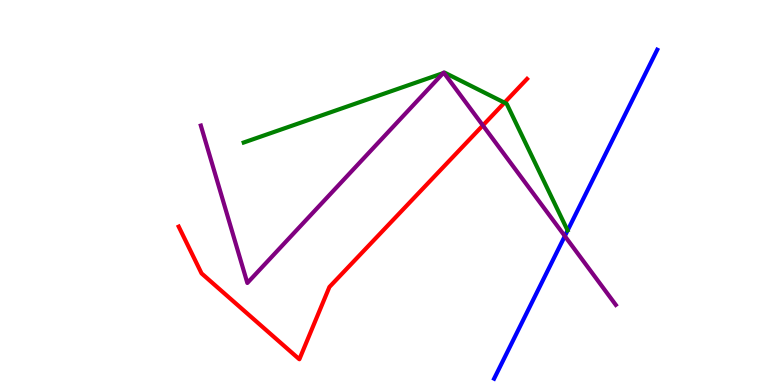[{'lines': ['blue', 'red'], 'intersections': []}, {'lines': ['green', 'red'], 'intersections': [{'x': 6.51, 'y': 7.33}]}, {'lines': ['purple', 'red'], 'intersections': [{'x': 6.23, 'y': 6.74}]}, {'lines': ['blue', 'green'], 'intersections': []}, {'lines': ['blue', 'purple'], 'intersections': [{'x': 7.29, 'y': 3.87}]}, {'lines': ['green', 'purple'], 'intersections': [{'x': 5.72, 'y': 8.1}, {'x': 5.73, 'y': 8.11}]}]